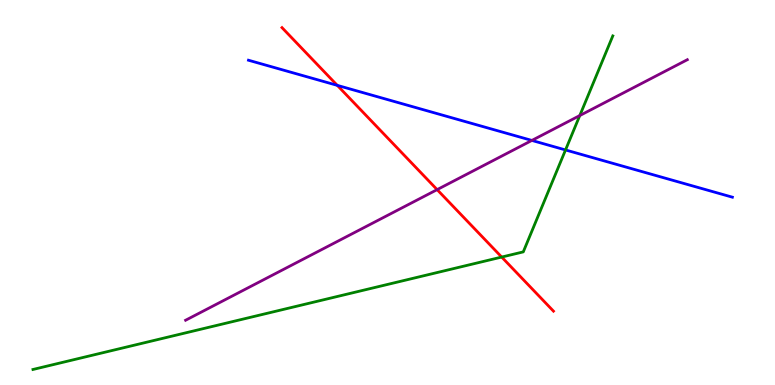[{'lines': ['blue', 'red'], 'intersections': [{'x': 4.35, 'y': 7.78}]}, {'lines': ['green', 'red'], 'intersections': [{'x': 6.47, 'y': 3.32}]}, {'lines': ['purple', 'red'], 'intersections': [{'x': 5.64, 'y': 5.07}]}, {'lines': ['blue', 'green'], 'intersections': [{'x': 7.3, 'y': 6.11}]}, {'lines': ['blue', 'purple'], 'intersections': [{'x': 6.86, 'y': 6.35}]}, {'lines': ['green', 'purple'], 'intersections': [{'x': 7.48, 'y': 7.0}]}]